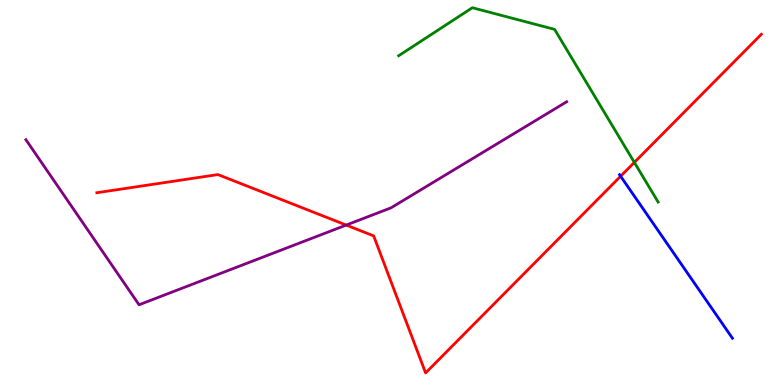[{'lines': ['blue', 'red'], 'intersections': [{'x': 8.01, 'y': 5.42}]}, {'lines': ['green', 'red'], 'intersections': [{'x': 8.19, 'y': 5.78}]}, {'lines': ['purple', 'red'], 'intersections': [{'x': 4.47, 'y': 4.15}]}, {'lines': ['blue', 'green'], 'intersections': []}, {'lines': ['blue', 'purple'], 'intersections': []}, {'lines': ['green', 'purple'], 'intersections': []}]